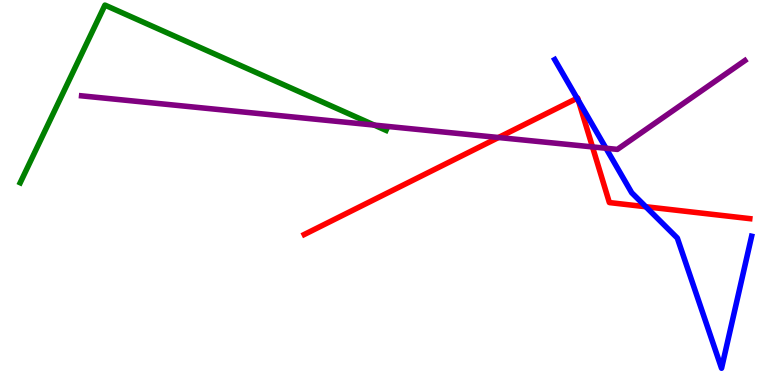[{'lines': ['blue', 'red'], 'intersections': [{'x': 7.45, 'y': 7.45}, {'x': 7.46, 'y': 7.39}, {'x': 8.33, 'y': 4.63}]}, {'lines': ['green', 'red'], 'intersections': []}, {'lines': ['purple', 'red'], 'intersections': [{'x': 6.43, 'y': 6.43}, {'x': 7.64, 'y': 6.18}]}, {'lines': ['blue', 'green'], 'intersections': []}, {'lines': ['blue', 'purple'], 'intersections': [{'x': 7.82, 'y': 6.15}]}, {'lines': ['green', 'purple'], 'intersections': [{'x': 4.83, 'y': 6.75}]}]